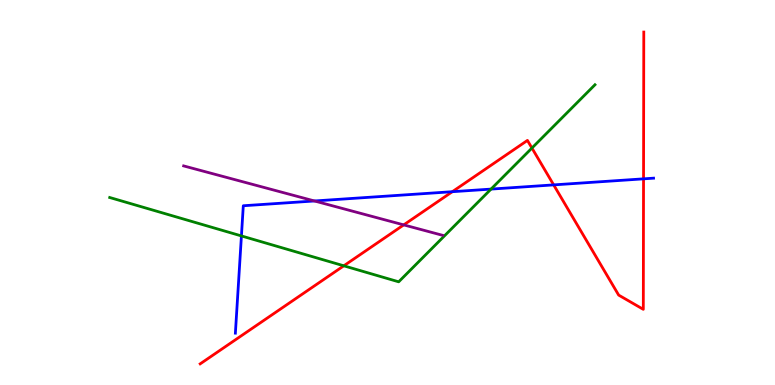[{'lines': ['blue', 'red'], 'intersections': [{'x': 5.84, 'y': 5.02}, {'x': 7.14, 'y': 5.2}, {'x': 8.3, 'y': 5.35}]}, {'lines': ['green', 'red'], 'intersections': [{'x': 4.44, 'y': 3.1}, {'x': 6.86, 'y': 6.15}]}, {'lines': ['purple', 'red'], 'intersections': [{'x': 5.21, 'y': 4.16}]}, {'lines': ['blue', 'green'], 'intersections': [{'x': 3.12, 'y': 3.87}, {'x': 6.34, 'y': 5.09}]}, {'lines': ['blue', 'purple'], 'intersections': [{'x': 4.06, 'y': 4.78}]}, {'lines': ['green', 'purple'], 'intersections': []}]